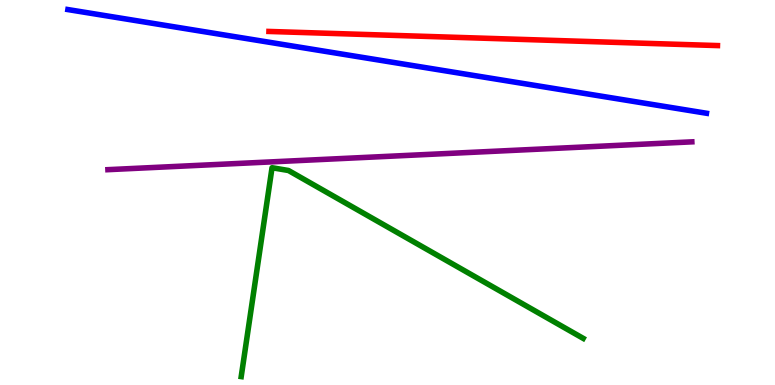[{'lines': ['blue', 'red'], 'intersections': []}, {'lines': ['green', 'red'], 'intersections': []}, {'lines': ['purple', 'red'], 'intersections': []}, {'lines': ['blue', 'green'], 'intersections': []}, {'lines': ['blue', 'purple'], 'intersections': []}, {'lines': ['green', 'purple'], 'intersections': []}]